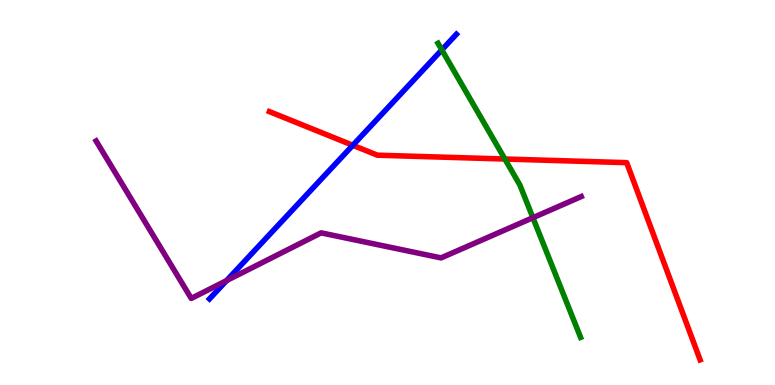[{'lines': ['blue', 'red'], 'intersections': [{'x': 4.55, 'y': 6.23}]}, {'lines': ['green', 'red'], 'intersections': [{'x': 6.51, 'y': 5.87}]}, {'lines': ['purple', 'red'], 'intersections': []}, {'lines': ['blue', 'green'], 'intersections': [{'x': 5.7, 'y': 8.7}]}, {'lines': ['blue', 'purple'], 'intersections': [{'x': 2.92, 'y': 2.71}]}, {'lines': ['green', 'purple'], 'intersections': [{'x': 6.88, 'y': 4.35}]}]